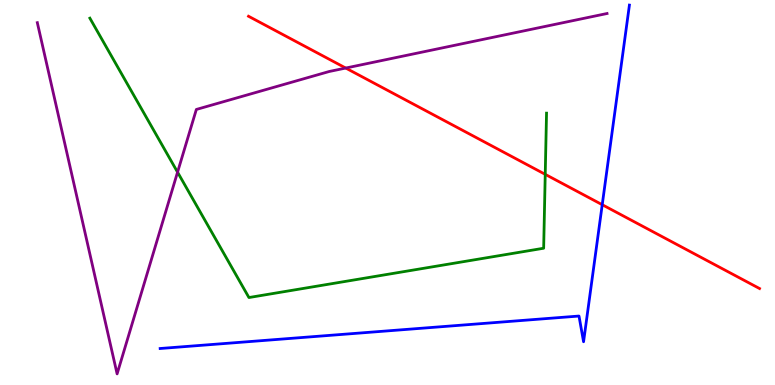[{'lines': ['blue', 'red'], 'intersections': [{'x': 7.77, 'y': 4.68}]}, {'lines': ['green', 'red'], 'intersections': [{'x': 7.04, 'y': 5.47}]}, {'lines': ['purple', 'red'], 'intersections': [{'x': 4.46, 'y': 8.23}]}, {'lines': ['blue', 'green'], 'intersections': []}, {'lines': ['blue', 'purple'], 'intersections': []}, {'lines': ['green', 'purple'], 'intersections': [{'x': 2.29, 'y': 5.53}]}]